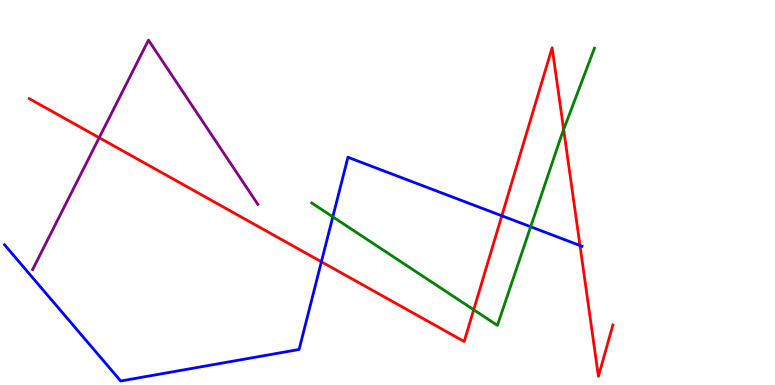[{'lines': ['blue', 'red'], 'intersections': [{'x': 4.15, 'y': 3.2}, {'x': 6.48, 'y': 4.4}, {'x': 7.48, 'y': 3.62}]}, {'lines': ['green', 'red'], 'intersections': [{'x': 6.11, 'y': 1.95}, {'x': 7.27, 'y': 6.64}]}, {'lines': ['purple', 'red'], 'intersections': [{'x': 1.28, 'y': 6.42}]}, {'lines': ['blue', 'green'], 'intersections': [{'x': 4.29, 'y': 4.37}, {'x': 6.85, 'y': 4.11}]}, {'lines': ['blue', 'purple'], 'intersections': []}, {'lines': ['green', 'purple'], 'intersections': []}]